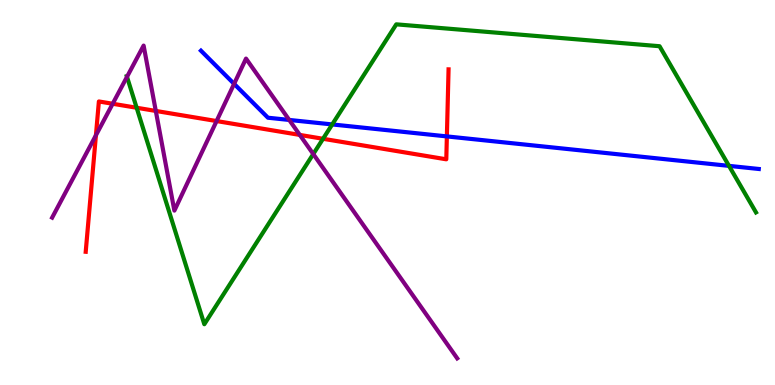[{'lines': ['blue', 'red'], 'intersections': [{'x': 5.77, 'y': 6.46}]}, {'lines': ['green', 'red'], 'intersections': [{'x': 1.76, 'y': 7.2}, {'x': 4.17, 'y': 6.4}]}, {'lines': ['purple', 'red'], 'intersections': [{'x': 1.24, 'y': 6.49}, {'x': 1.45, 'y': 7.3}, {'x': 2.01, 'y': 7.12}, {'x': 2.79, 'y': 6.86}, {'x': 3.87, 'y': 6.5}]}, {'lines': ['blue', 'green'], 'intersections': [{'x': 4.29, 'y': 6.77}, {'x': 9.41, 'y': 5.69}]}, {'lines': ['blue', 'purple'], 'intersections': [{'x': 3.02, 'y': 7.82}, {'x': 3.73, 'y': 6.88}]}, {'lines': ['green', 'purple'], 'intersections': [{'x': 1.64, 'y': 8.0}, {'x': 4.04, 'y': 6.0}]}]